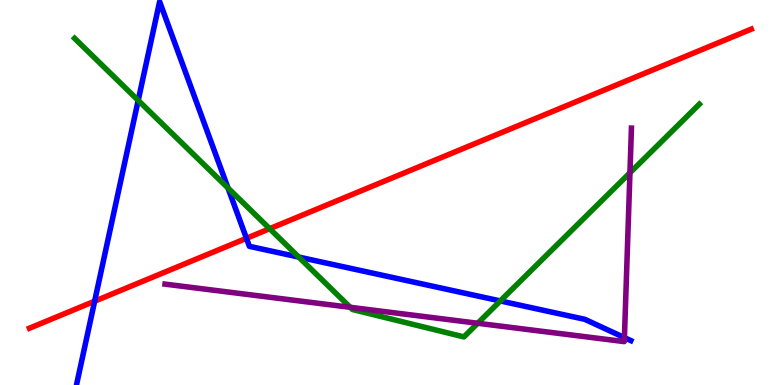[{'lines': ['blue', 'red'], 'intersections': [{'x': 1.22, 'y': 2.18}, {'x': 3.18, 'y': 3.81}]}, {'lines': ['green', 'red'], 'intersections': [{'x': 3.48, 'y': 4.06}]}, {'lines': ['purple', 'red'], 'intersections': []}, {'lines': ['blue', 'green'], 'intersections': [{'x': 1.78, 'y': 7.39}, {'x': 2.94, 'y': 5.12}, {'x': 3.85, 'y': 3.32}, {'x': 6.46, 'y': 2.18}]}, {'lines': ['blue', 'purple'], 'intersections': [{'x': 8.06, 'y': 1.23}]}, {'lines': ['green', 'purple'], 'intersections': [{'x': 4.52, 'y': 2.02}, {'x': 6.16, 'y': 1.6}, {'x': 8.13, 'y': 5.51}]}]